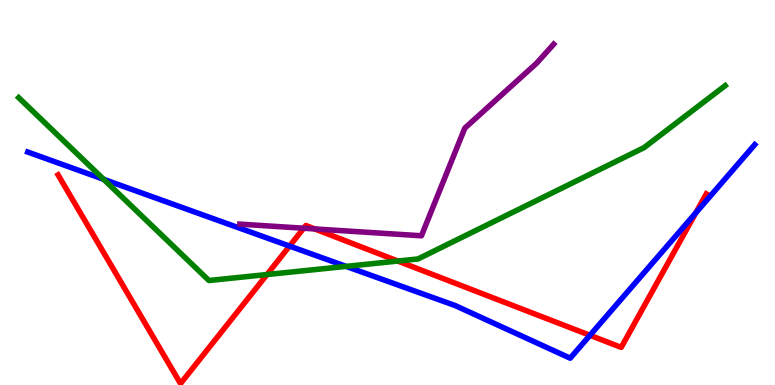[{'lines': ['blue', 'red'], 'intersections': [{'x': 3.74, 'y': 3.61}, {'x': 7.61, 'y': 1.29}, {'x': 8.98, 'y': 4.47}]}, {'lines': ['green', 'red'], 'intersections': [{'x': 3.44, 'y': 2.87}, {'x': 5.13, 'y': 3.22}]}, {'lines': ['purple', 'red'], 'intersections': [{'x': 3.92, 'y': 4.07}, {'x': 4.06, 'y': 4.05}]}, {'lines': ['blue', 'green'], 'intersections': [{'x': 1.34, 'y': 5.34}, {'x': 4.47, 'y': 3.08}]}, {'lines': ['blue', 'purple'], 'intersections': []}, {'lines': ['green', 'purple'], 'intersections': []}]